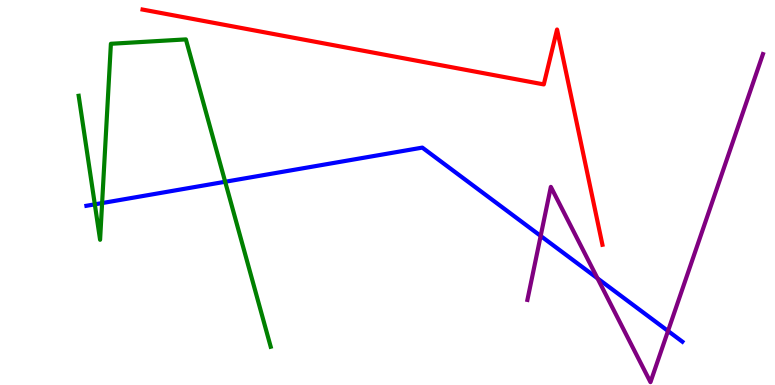[{'lines': ['blue', 'red'], 'intersections': []}, {'lines': ['green', 'red'], 'intersections': []}, {'lines': ['purple', 'red'], 'intersections': []}, {'lines': ['blue', 'green'], 'intersections': [{'x': 1.22, 'y': 4.69}, {'x': 1.32, 'y': 4.73}, {'x': 2.91, 'y': 5.28}]}, {'lines': ['blue', 'purple'], 'intersections': [{'x': 6.98, 'y': 3.87}, {'x': 7.71, 'y': 2.77}, {'x': 8.62, 'y': 1.4}]}, {'lines': ['green', 'purple'], 'intersections': []}]